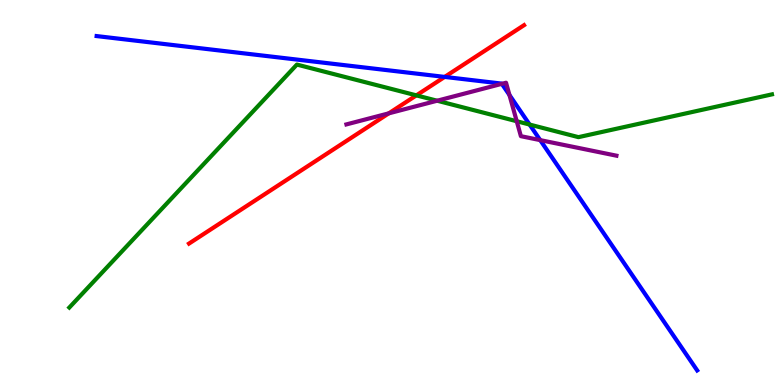[{'lines': ['blue', 'red'], 'intersections': [{'x': 5.74, 'y': 8.0}]}, {'lines': ['green', 'red'], 'intersections': [{'x': 5.37, 'y': 7.52}]}, {'lines': ['purple', 'red'], 'intersections': [{'x': 5.02, 'y': 7.06}]}, {'lines': ['blue', 'green'], 'intersections': [{'x': 6.83, 'y': 6.76}]}, {'lines': ['blue', 'purple'], 'intersections': [{'x': 6.48, 'y': 7.82}, {'x': 6.57, 'y': 7.53}, {'x': 6.97, 'y': 6.36}]}, {'lines': ['green', 'purple'], 'intersections': [{'x': 5.64, 'y': 7.38}, {'x': 6.67, 'y': 6.85}]}]